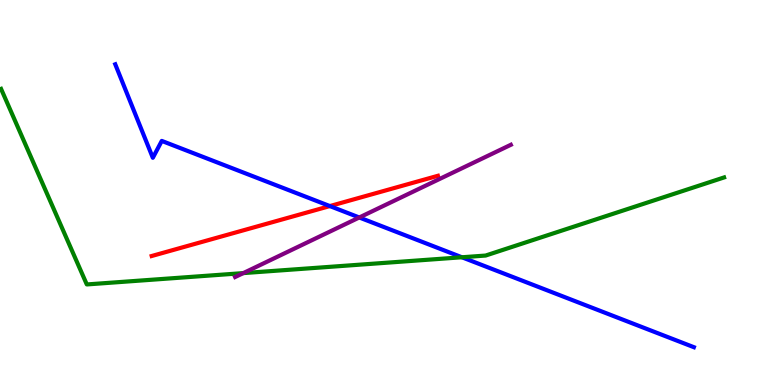[{'lines': ['blue', 'red'], 'intersections': [{'x': 4.26, 'y': 4.65}]}, {'lines': ['green', 'red'], 'intersections': []}, {'lines': ['purple', 'red'], 'intersections': []}, {'lines': ['blue', 'green'], 'intersections': [{'x': 5.96, 'y': 3.32}]}, {'lines': ['blue', 'purple'], 'intersections': [{'x': 4.64, 'y': 4.35}]}, {'lines': ['green', 'purple'], 'intersections': [{'x': 3.14, 'y': 2.91}]}]